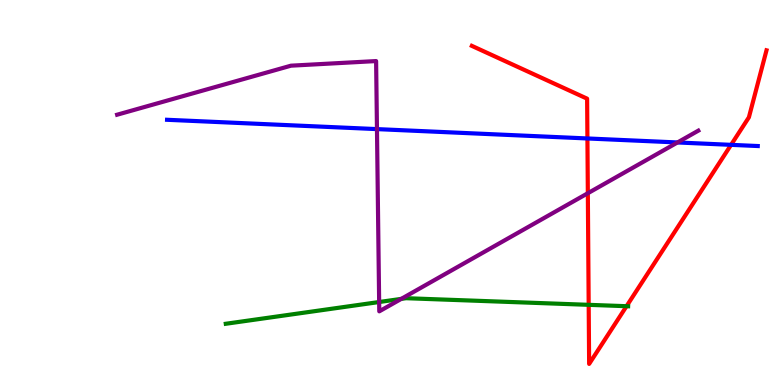[{'lines': ['blue', 'red'], 'intersections': [{'x': 7.58, 'y': 6.4}, {'x': 9.43, 'y': 6.24}]}, {'lines': ['green', 'red'], 'intersections': [{'x': 7.6, 'y': 2.08}, {'x': 8.08, 'y': 2.05}]}, {'lines': ['purple', 'red'], 'intersections': [{'x': 7.58, 'y': 4.98}]}, {'lines': ['blue', 'green'], 'intersections': []}, {'lines': ['blue', 'purple'], 'intersections': [{'x': 4.86, 'y': 6.65}, {'x': 8.74, 'y': 6.3}]}, {'lines': ['green', 'purple'], 'intersections': [{'x': 4.89, 'y': 2.16}, {'x': 5.18, 'y': 2.24}]}]